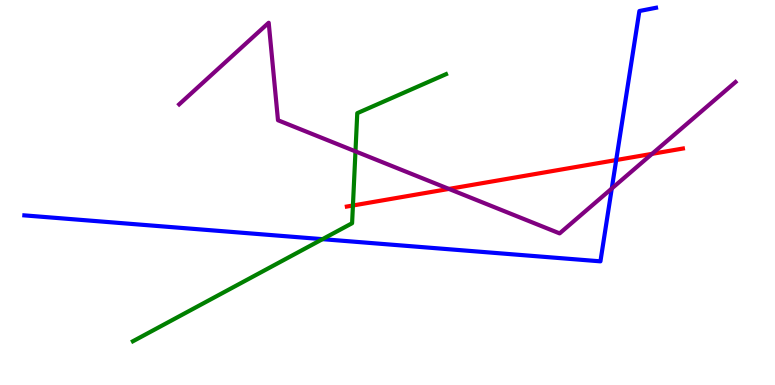[{'lines': ['blue', 'red'], 'intersections': [{'x': 7.95, 'y': 5.84}]}, {'lines': ['green', 'red'], 'intersections': [{'x': 4.55, 'y': 4.66}]}, {'lines': ['purple', 'red'], 'intersections': [{'x': 5.79, 'y': 5.09}, {'x': 8.41, 'y': 6.0}]}, {'lines': ['blue', 'green'], 'intersections': [{'x': 4.16, 'y': 3.79}]}, {'lines': ['blue', 'purple'], 'intersections': [{'x': 7.89, 'y': 5.1}]}, {'lines': ['green', 'purple'], 'intersections': [{'x': 4.59, 'y': 6.07}]}]